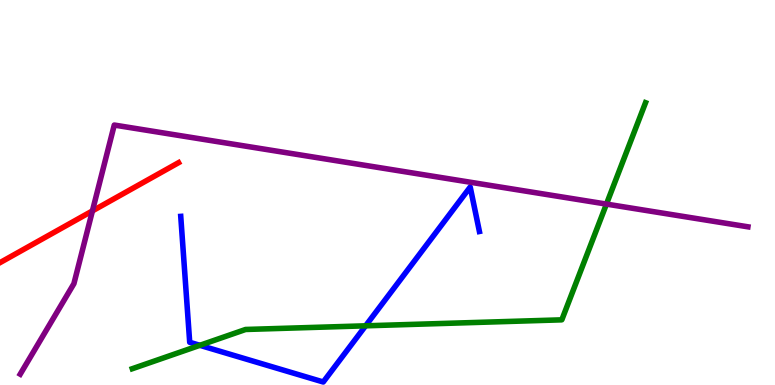[{'lines': ['blue', 'red'], 'intersections': []}, {'lines': ['green', 'red'], 'intersections': []}, {'lines': ['purple', 'red'], 'intersections': [{'x': 1.19, 'y': 4.52}]}, {'lines': ['blue', 'green'], 'intersections': [{'x': 2.58, 'y': 1.03}, {'x': 4.72, 'y': 1.54}]}, {'lines': ['blue', 'purple'], 'intersections': []}, {'lines': ['green', 'purple'], 'intersections': [{'x': 7.83, 'y': 4.7}]}]